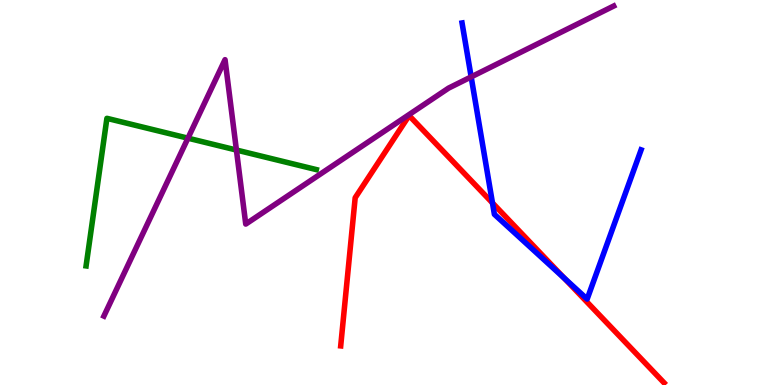[{'lines': ['blue', 'red'], 'intersections': [{'x': 6.35, 'y': 4.73}, {'x': 7.28, 'y': 2.78}]}, {'lines': ['green', 'red'], 'intersections': []}, {'lines': ['purple', 'red'], 'intersections': []}, {'lines': ['blue', 'green'], 'intersections': []}, {'lines': ['blue', 'purple'], 'intersections': [{'x': 6.08, 'y': 8.0}]}, {'lines': ['green', 'purple'], 'intersections': [{'x': 2.43, 'y': 6.41}, {'x': 3.05, 'y': 6.1}]}]